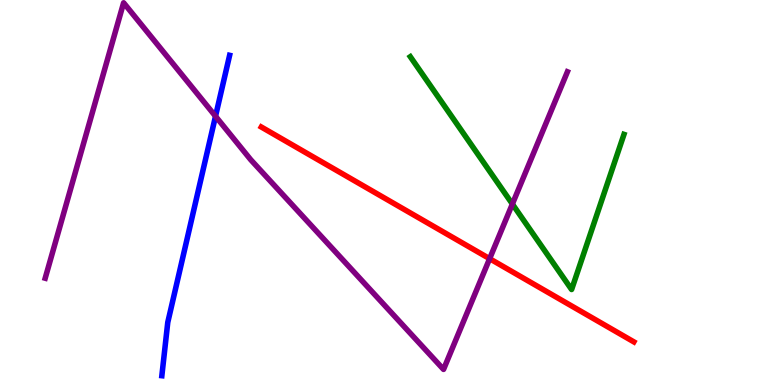[{'lines': ['blue', 'red'], 'intersections': []}, {'lines': ['green', 'red'], 'intersections': []}, {'lines': ['purple', 'red'], 'intersections': [{'x': 6.32, 'y': 3.28}]}, {'lines': ['blue', 'green'], 'intersections': []}, {'lines': ['blue', 'purple'], 'intersections': [{'x': 2.78, 'y': 6.98}]}, {'lines': ['green', 'purple'], 'intersections': [{'x': 6.61, 'y': 4.7}]}]